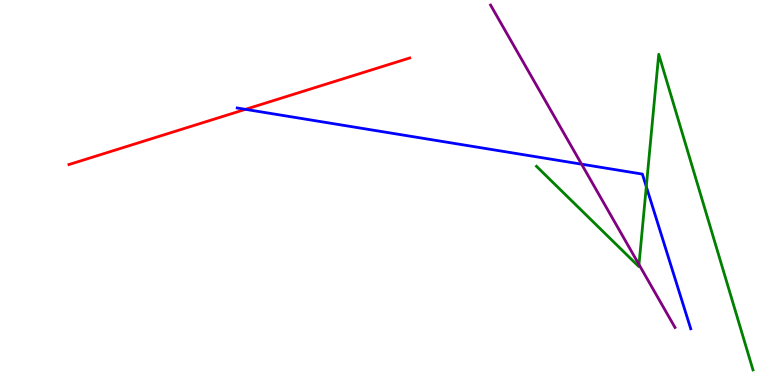[{'lines': ['blue', 'red'], 'intersections': [{'x': 3.17, 'y': 7.16}]}, {'lines': ['green', 'red'], 'intersections': []}, {'lines': ['purple', 'red'], 'intersections': []}, {'lines': ['blue', 'green'], 'intersections': [{'x': 8.34, 'y': 5.15}]}, {'lines': ['blue', 'purple'], 'intersections': [{'x': 7.5, 'y': 5.74}]}, {'lines': ['green', 'purple'], 'intersections': [{'x': 8.24, 'y': 3.13}]}]